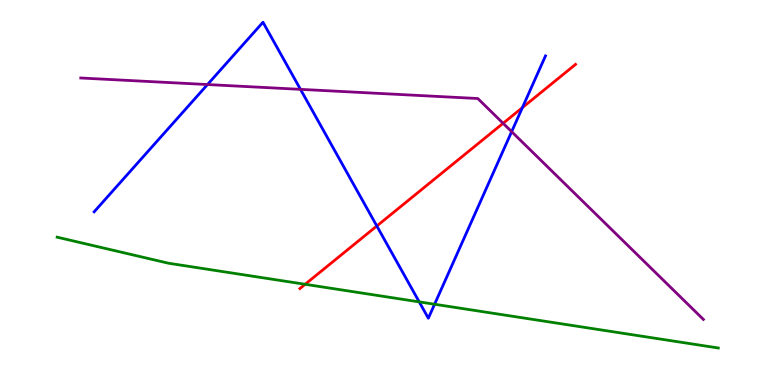[{'lines': ['blue', 'red'], 'intersections': [{'x': 4.86, 'y': 4.13}, {'x': 6.74, 'y': 7.21}]}, {'lines': ['green', 'red'], 'intersections': [{'x': 3.94, 'y': 2.62}]}, {'lines': ['purple', 'red'], 'intersections': [{'x': 6.49, 'y': 6.8}]}, {'lines': ['blue', 'green'], 'intersections': [{'x': 5.41, 'y': 2.16}, {'x': 5.61, 'y': 2.1}]}, {'lines': ['blue', 'purple'], 'intersections': [{'x': 2.68, 'y': 7.8}, {'x': 3.88, 'y': 7.68}, {'x': 6.6, 'y': 6.58}]}, {'lines': ['green', 'purple'], 'intersections': []}]